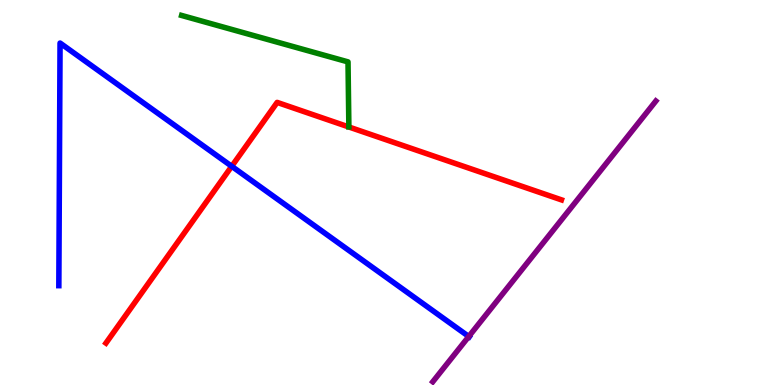[{'lines': ['blue', 'red'], 'intersections': [{'x': 2.99, 'y': 5.68}]}, {'lines': ['green', 'red'], 'intersections': []}, {'lines': ['purple', 'red'], 'intersections': []}, {'lines': ['blue', 'green'], 'intersections': []}, {'lines': ['blue', 'purple'], 'intersections': [{'x': 6.05, 'y': 1.26}]}, {'lines': ['green', 'purple'], 'intersections': []}]